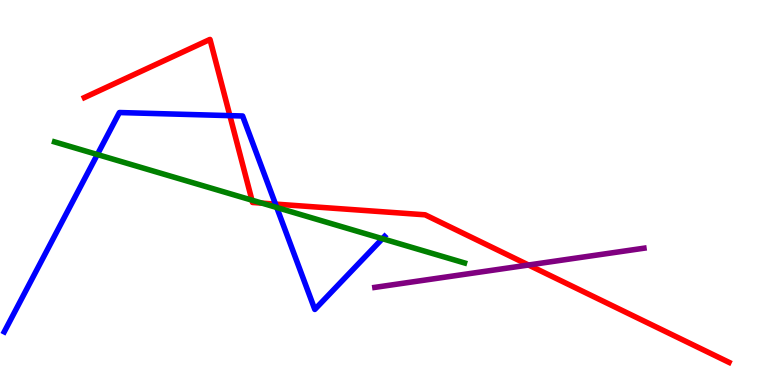[{'lines': ['blue', 'red'], 'intersections': [{'x': 2.97, 'y': 7.0}, {'x': 3.55, 'y': 4.7}]}, {'lines': ['green', 'red'], 'intersections': [{'x': 3.25, 'y': 4.8}, {'x': 3.38, 'y': 4.72}]}, {'lines': ['purple', 'red'], 'intersections': [{'x': 6.82, 'y': 3.12}]}, {'lines': ['blue', 'green'], 'intersections': [{'x': 1.26, 'y': 5.99}, {'x': 3.57, 'y': 4.61}, {'x': 4.93, 'y': 3.8}]}, {'lines': ['blue', 'purple'], 'intersections': []}, {'lines': ['green', 'purple'], 'intersections': []}]